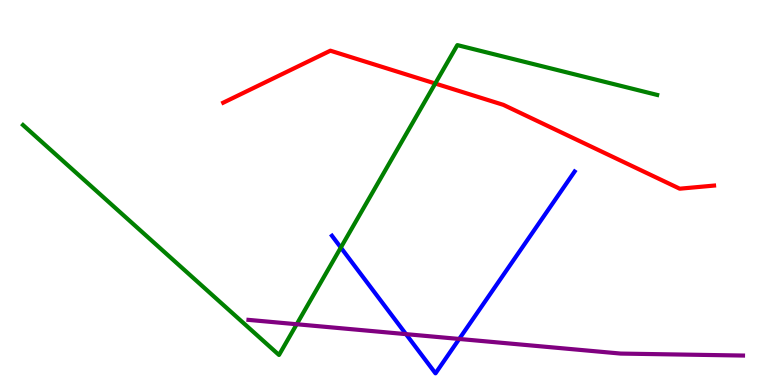[{'lines': ['blue', 'red'], 'intersections': []}, {'lines': ['green', 'red'], 'intersections': [{'x': 5.62, 'y': 7.83}]}, {'lines': ['purple', 'red'], 'intersections': []}, {'lines': ['blue', 'green'], 'intersections': [{'x': 4.4, 'y': 3.57}]}, {'lines': ['blue', 'purple'], 'intersections': [{'x': 5.24, 'y': 1.32}, {'x': 5.93, 'y': 1.2}]}, {'lines': ['green', 'purple'], 'intersections': [{'x': 3.83, 'y': 1.58}]}]